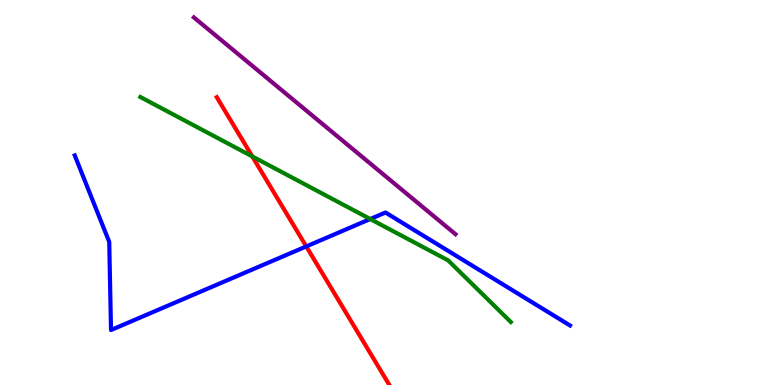[{'lines': ['blue', 'red'], 'intersections': [{'x': 3.95, 'y': 3.6}]}, {'lines': ['green', 'red'], 'intersections': [{'x': 3.26, 'y': 5.94}]}, {'lines': ['purple', 'red'], 'intersections': []}, {'lines': ['blue', 'green'], 'intersections': [{'x': 4.78, 'y': 4.31}]}, {'lines': ['blue', 'purple'], 'intersections': []}, {'lines': ['green', 'purple'], 'intersections': []}]